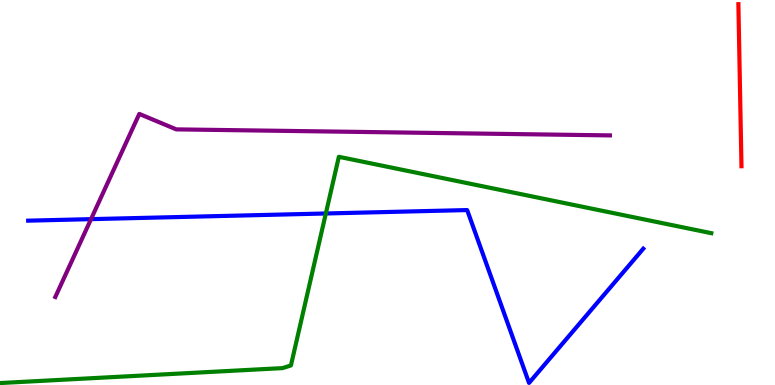[{'lines': ['blue', 'red'], 'intersections': []}, {'lines': ['green', 'red'], 'intersections': []}, {'lines': ['purple', 'red'], 'intersections': []}, {'lines': ['blue', 'green'], 'intersections': [{'x': 4.2, 'y': 4.46}]}, {'lines': ['blue', 'purple'], 'intersections': [{'x': 1.17, 'y': 4.31}]}, {'lines': ['green', 'purple'], 'intersections': []}]